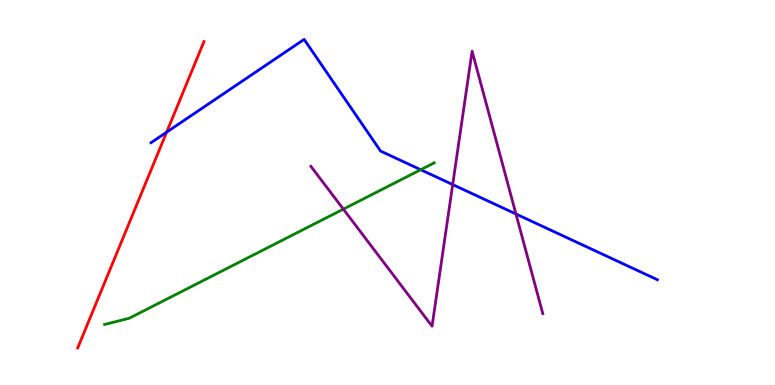[{'lines': ['blue', 'red'], 'intersections': [{'x': 2.15, 'y': 6.57}]}, {'lines': ['green', 'red'], 'intersections': []}, {'lines': ['purple', 'red'], 'intersections': []}, {'lines': ['blue', 'green'], 'intersections': [{'x': 5.43, 'y': 5.59}]}, {'lines': ['blue', 'purple'], 'intersections': [{'x': 5.84, 'y': 5.21}, {'x': 6.66, 'y': 4.44}]}, {'lines': ['green', 'purple'], 'intersections': [{'x': 4.43, 'y': 4.57}]}]